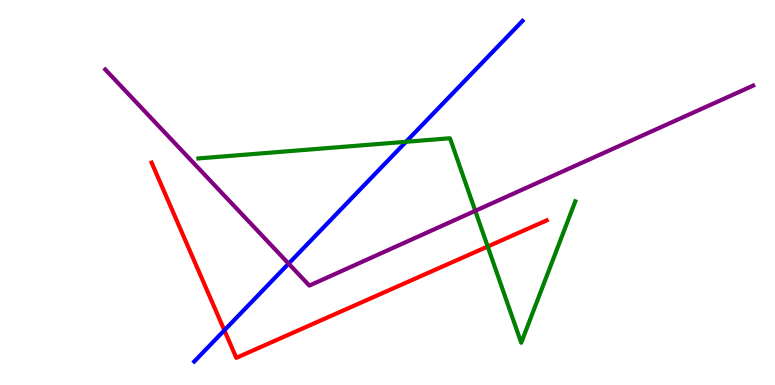[{'lines': ['blue', 'red'], 'intersections': [{'x': 2.9, 'y': 1.42}]}, {'lines': ['green', 'red'], 'intersections': [{'x': 6.29, 'y': 3.6}]}, {'lines': ['purple', 'red'], 'intersections': []}, {'lines': ['blue', 'green'], 'intersections': [{'x': 5.24, 'y': 6.32}]}, {'lines': ['blue', 'purple'], 'intersections': [{'x': 3.72, 'y': 3.15}]}, {'lines': ['green', 'purple'], 'intersections': [{'x': 6.13, 'y': 4.52}]}]